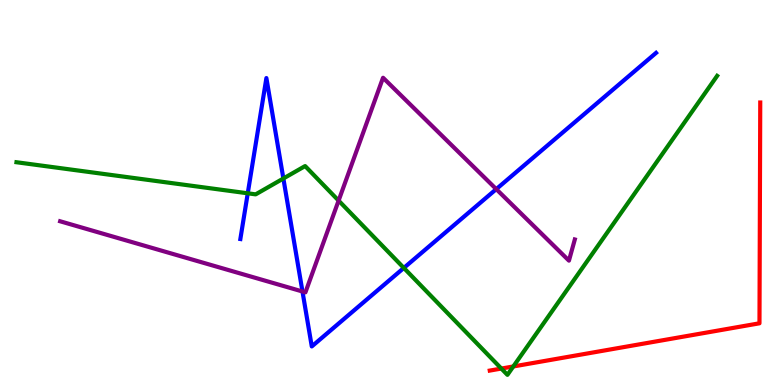[{'lines': ['blue', 'red'], 'intersections': []}, {'lines': ['green', 'red'], 'intersections': [{'x': 6.47, 'y': 0.427}, {'x': 6.62, 'y': 0.482}]}, {'lines': ['purple', 'red'], 'intersections': []}, {'lines': ['blue', 'green'], 'intersections': [{'x': 3.2, 'y': 4.98}, {'x': 3.66, 'y': 5.36}, {'x': 5.21, 'y': 3.04}]}, {'lines': ['blue', 'purple'], 'intersections': [{'x': 3.9, 'y': 2.43}, {'x': 6.4, 'y': 5.09}]}, {'lines': ['green', 'purple'], 'intersections': [{'x': 4.37, 'y': 4.79}]}]